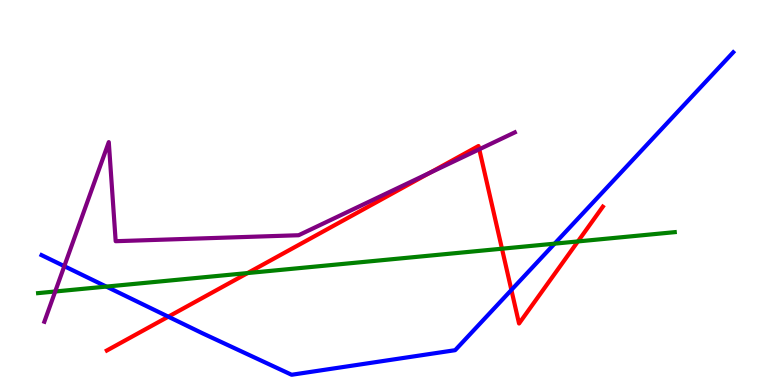[{'lines': ['blue', 'red'], 'intersections': [{'x': 2.17, 'y': 1.77}, {'x': 6.6, 'y': 2.47}]}, {'lines': ['green', 'red'], 'intersections': [{'x': 3.19, 'y': 2.91}, {'x': 6.48, 'y': 3.54}, {'x': 7.46, 'y': 3.73}]}, {'lines': ['purple', 'red'], 'intersections': [{'x': 5.54, 'y': 5.51}, {'x': 6.18, 'y': 6.12}]}, {'lines': ['blue', 'green'], 'intersections': [{'x': 1.37, 'y': 2.56}, {'x': 7.16, 'y': 3.67}]}, {'lines': ['blue', 'purple'], 'intersections': [{'x': 0.83, 'y': 3.09}]}, {'lines': ['green', 'purple'], 'intersections': [{'x': 0.712, 'y': 2.43}]}]